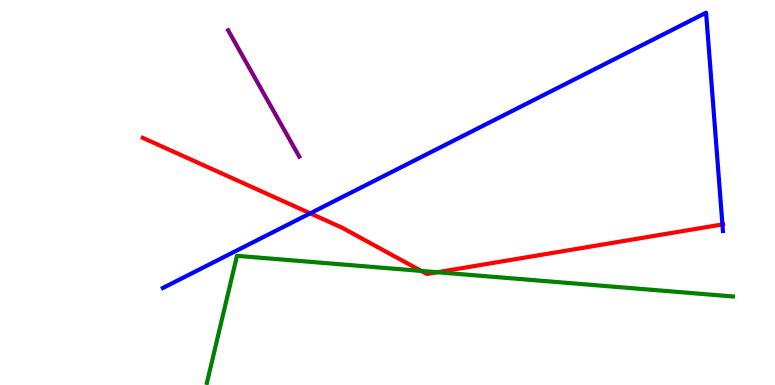[{'lines': ['blue', 'red'], 'intersections': [{'x': 4.0, 'y': 4.46}, {'x': 9.32, 'y': 4.17}]}, {'lines': ['green', 'red'], 'intersections': [{'x': 5.44, 'y': 2.96}, {'x': 5.64, 'y': 2.93}]}, {'lines': ['purple', 'red'], 'intersections': []}, {'lines': ['blue', 'green'], 'intersections': []}, {'lines': ['blue', 'purple'], 'intersections': []}, {'lines': ['green', 'purple'], 'intersections': []}]